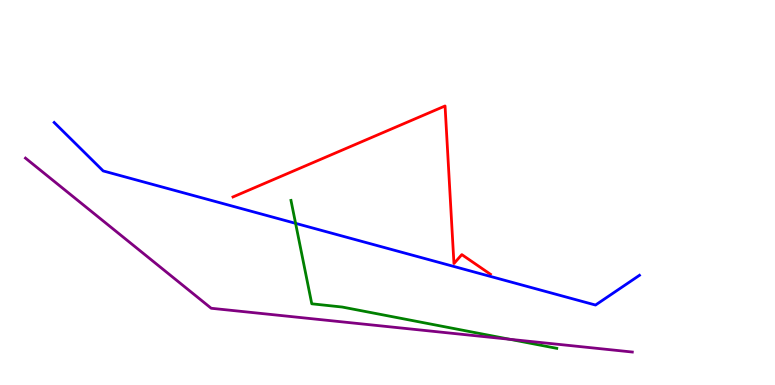[{'lines': ['blue', 'red'], 'intersections': []}, {'lines': ['green', 'red'], 'intersections': []}, {'lines': ['purple', 'red'], 'intersections': []}, {'lines': ['blue', 'green'], 'intersections': [{'x': 3.81, 'y': 4.2}]}, {'lines': ['blue', 'purple'], 'intersections': []}, {'lines': ['green', 'purple'], 'intersections': [{'x': 6.58, 'y': 1.19}]}]